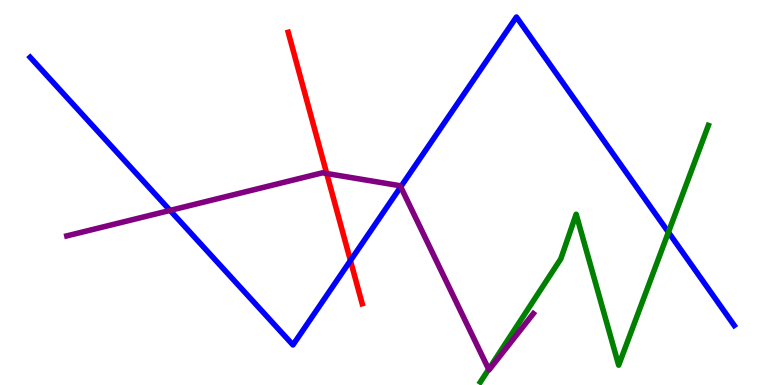[{'lines': ['blue', 'red'], 'intersections': [{'x': 4.52, 'y': 3.23}]}, {'lines': ['green', 'red'], 'intersections': []}, {'lines': ['purple', 'red'], 'intersections': [{'x': 4.22, 'y': 5.49}]}, {'lines': ['blue', 'green'], 'intersections': [{'x': 8.62, 'y': 3.97}]}, {'lines': ['blue', 'purple'], 'intersections': [{'x': 2.19, 'y': 4.53}, {'x': 5.17, 'y': 5.15}]}, {'lines': ['green', 'purple'], 'intersections': [{'x': 6.31, 'y': 0.408}]}]